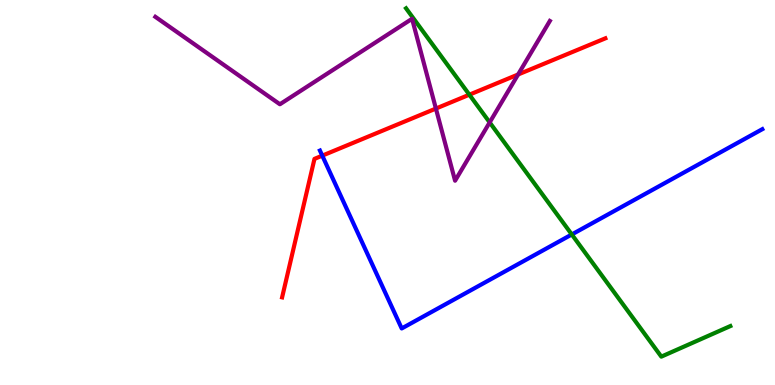[{'lines': ['blue', 'red'], 'intersections': [{'x': 4.16, 'y': 5.96}]}, {'lines': ['green', 'red'], 'intersections': [{'x': 6.06, 'y': 7.54}]}, {'lines': ['purple', 'red'], 'intersections': [{'x': 5.62, 'y': 7.18}, {'x': 6.69, 'y': 8.06}]}, {'lines': ['blue', 'green'], 'intersections': [{'x': 7.38, 'y': 3.91}]}, {'lines': ['blue', 'purple'], 'intersections': []}, {'lines': ['green', 'purple'], 'intersections': [{'x': 6.32, 'y': 6.82}]}]